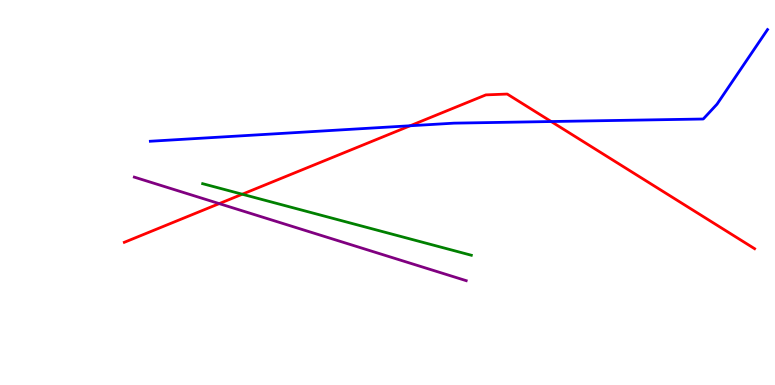[{'lines': ['blue', 'red'], 'intersections': [{'x': 5.29, 'y': 6.73}, {'x': 7.11, 'y': 6.84}]}, {'lines': ['green', 'red'], 'intersections': [{'x': 3.13, 'y': 4.96}]}, {'lines': ['purple', 'red'], 'intersections': [{'x': 2.83, 'y': 4.71}]}, {'lines': ['blue', 'green'], 'intersections': []}, {'lines': ['blue', 'purple'], 'intersections': []}, {'lines': ['green', 'purple'], 'intersections': []}]